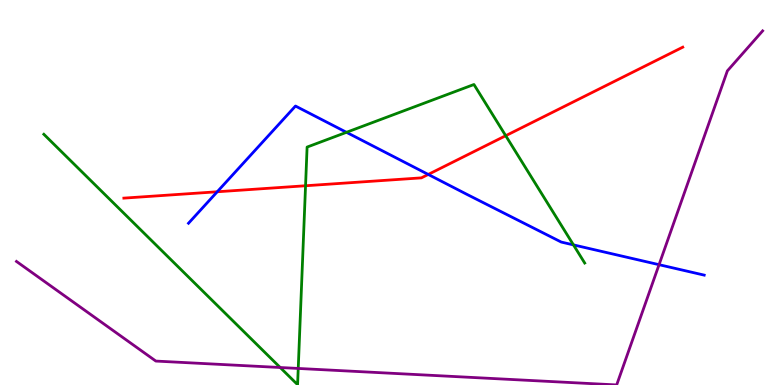[{'lines': ['blue', 'red'], 'intersections': [{'x': 2.8, 'y': 5.02}, {'x': 5.53, 'y': 5.47}]}, {'lines': ['green', 'red'], 'intersections': [{'x': 3.94, 'y': 5.18}, {'x': 6.53, 'y': 6.48}]}, {'lines': ['purple', 'red'], 'intersections': []}, {'lines': ['blue', 'green'], 'intersections': [{'x': 4.47, 'y': 6.56}, {'x': 7.4, 'y': 3.64}]}, {'lines': ['blue', 'purple'], 'intersections': [{'x': 8.5, 'y': 3.13}]}, {'lines': ['green', 'purple'], 'intersections': [{'x': 3.62, 'y': 0.454}, {'x': 3.85, 'y': 0.43}]}]